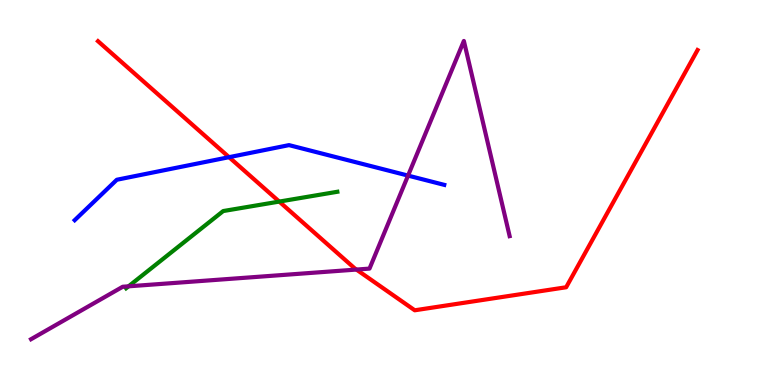[{'lines': ['blue', 'red'], 'intersections': [{'x': 2.96, 'y': 5.92}]}, {'lines': ['green', 'red'], 'intersections': [{'x': 3.6, 'y': 4.76}]}, {'lines': ['purple', 'red'], 'intersections': [{'x': 4.6, 'y': 3.0}]}, {'lines': ['blue', 'green'], 'intersections': []}, {'lines': ['blue', 'purple'], 'intersections': [{'x': 5.27, 'y': 5.44}]}, {'lines': ['green', 'purple'], 'intersections': [{'x': 1.66, 'y': 2.56}]}]